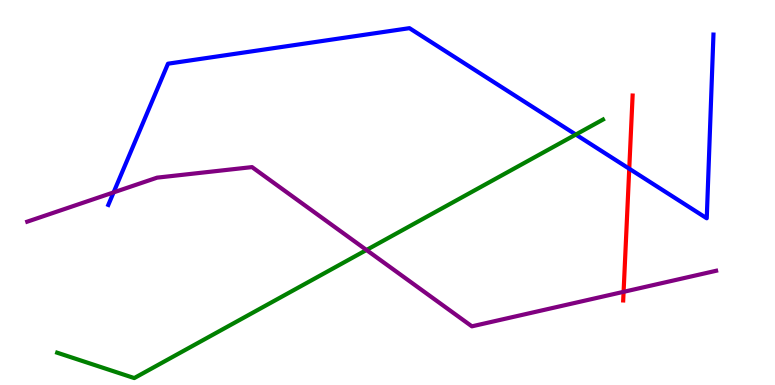[{'lines': ['blue', 'red'], 'intersections': [{'x': 8.12, 'y': 5.62}]}, {'lines': ['green', 'red'], 'intersections': []}, {'lines': ['purple', 'red'], 'intersections': [{'x': 8.05, 'y': 2.42}]}, {'lines': ['blue', 'green'], 'intersections': [{'x': 7.43, 'y': 6.51}]}, {'lines': ['blue', 'purple'], 'intersections': [{'x': 1.47, 'y': 5.0}]}, {'lines': ['green', 'purple'], 'intersections': [{'x': 4.73, 'y': 3.51}]}]